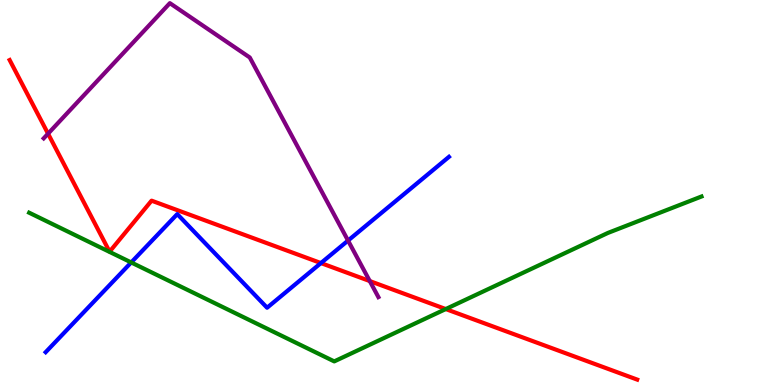[{'lines': ['blue', 'red'], 'intersections': [{'x': 4.14, 'y': 3.17}]}, {'lines': ['green', 'red'], 'intersections': [{'x': 5.75, 'y': 1.97}]}, {'lines': ['purple', 'red'], 'intersections': [{'x': 0.62, 'y': 6.53}, {'x': 4.77, 'y': 2.7}]}, {'lines': ['blue', 'green'], 'intersections': [{'x': 1.69, 'y': 3.18}]}, {'lines': ['blue', 'purple'], 'intersections': [{'x': 4.49, 'y': 3.75}]}, {'lines': ['green', 'purple'], 'intersections': []}]